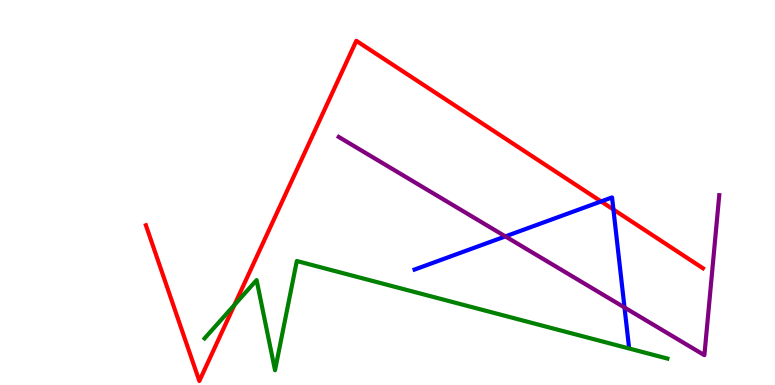[{'lines': ['blue', 'red'], 'intersections': [{'x': 7.76, 'y': 4.77}, {'x': 7.92, 'y': 4.56}]}, {'lines': ['green', 'red'], 'intersections': [{'x': 3.03, 'y': 2.08}]}, {'lines': ['purple', 'red'], 'intersections': []}, {'lines': ['blue', 'green'], 'intersections': []}, {'lines': ['blue', 'purple'], 'intersections': [{'x': 6.52, 'y': 3.86}, {'x': 8.06, 'y': 2.01}]}, {'lines': ['green', 'purple'], 'intersections': []}]